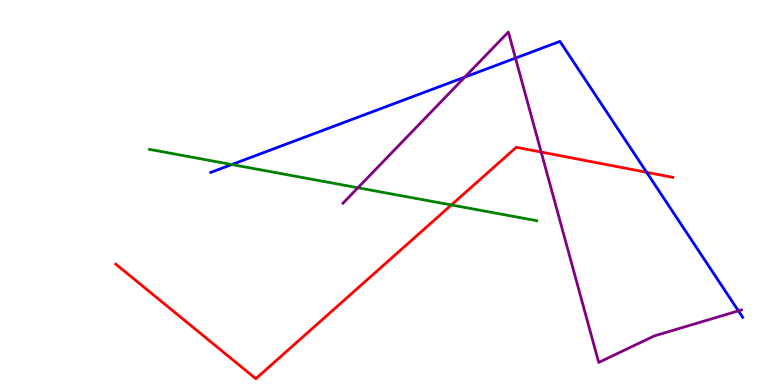[{'lines': ['blue', 'red'], 'intersections': [{'x': 8.34, 'y': 5.52}]}, {'lines': ['green', 'red'], 'intersections': [{'x': 5.82, 'y': 4.68}]}, {'lines': ['purple', 'red'], 'intersections': [{'x': 6.98, 'y': 6.05}]}, {'lines': ['blue', 'green'], 'intersections': [{'x': 2.99, 'y': 5.73}]}, {'lines': ['blue', 'purple'], 'intersections': [{'x': 6.0, 'y': 8.0}, {'x': 6.65, 'y': 8.49}, {'x': 9.53, 'y': 1.93}]}, {'lines': ['green', 'purple'], 'intersections': [{'x': 4.62, 'y': 5.12}]}]